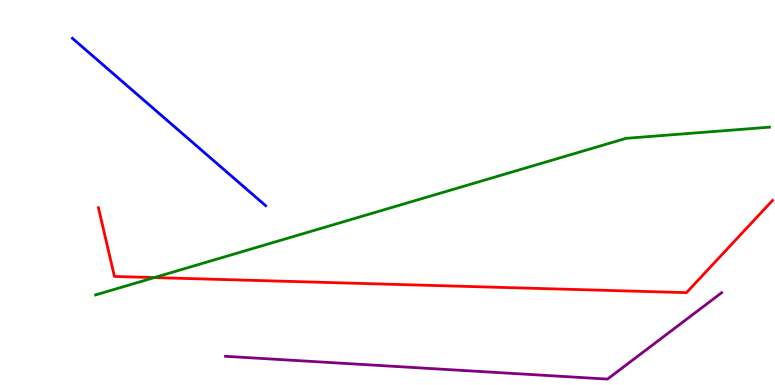[{'lines': ['blue', 'red'], 'intersections': []}, {'lines': ['green', 'red'], 'intersections': [{'x': 1.99, 'y': 2.79}]}, {'lines': ['purple', 'red'], 'intersections': []}, {'lines': ['blue', 'green'], 'intersections': []}, {'lines': ['blue', 'purple'], 'intersections': []}, {'lines': ['green', 'purple'], 'intersections': []}]